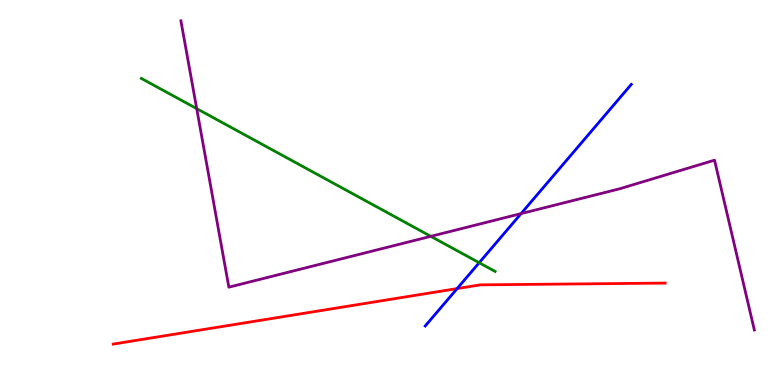[{'lines': ['blue', 'red'], 'intersections': [{'x': 5.9, 'y': 2.5}]}, {'lines': ['green', 'red'], 'intersections': []}, {'lines': ['purple', 'red'], 'intersections': []}, {'lines': ['blue', 'green'], 'intersections': [{'x': 6.18, 'y': 3.18}]}, {'lines': ['blue', 'purple'], 'intersections': [{'x': 6.72, 'y': 4.45}]}, {'lines': ['green', 'purple'], 'intersections': [{'x': 2.54, 'y': 7.18}, {'x': 5.56, 'y': 3.86}]}]